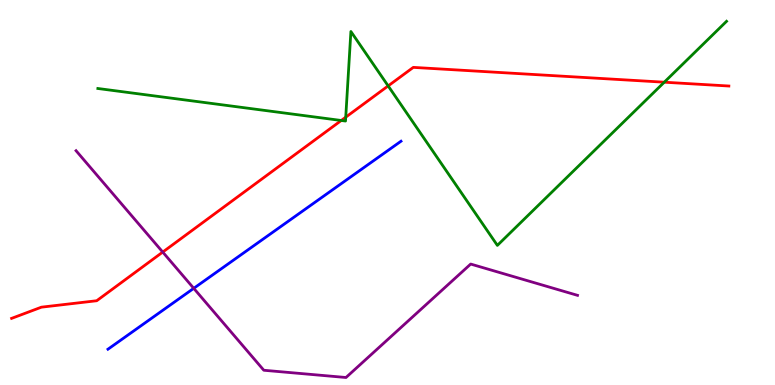[{'lines': ['blue', 'red'], 'intersections': []}, {'lines': ['green', 'red'], 'intersections': [{'x': 4.4, 'y': 6.87}, {'x': 4.46, 'y': 6.96}, {'x': 5.01, 'y': 7.77}, {'x': 8.57, 'y': 7.86}]}, {'lines': ['purple', 'red'], 'intersections': [{'x': 2.1, 'y': 3.45}]}, {'lines': ['blue', 'green'], 'intersections': []}, {'lines': ['blue', 'purple'], 'intersections': [{'x': 2.5, 'y': 2.51}]}, {'lines': ['green', 'purple'], 'intersections': []}]